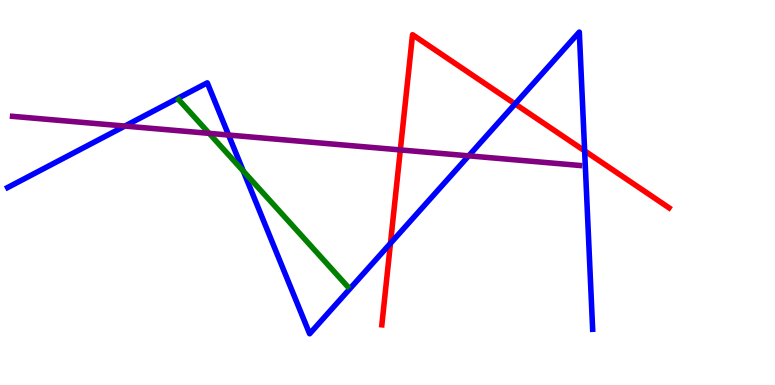[{'lines': ['blue', 'red'], 'intersections': [{'x': 5.04, 'y': 3.68}, {'x': 6.65, 'y': 7.3}, {'x': 7.54, 'y': 6.08}]}, {'lines': ['green', 'red'], 'intersections': []}, {'lines': ['purple', 'red'], 'intersections': [{'x': 5.17, 'y': 6.11}]}, {'lines': ['blue', 'green'], 'intersections': [{'x': 3.14, 'y': 5.56}]}, {'lines': ['blue', 'purple'], 'intersections': [{'x': 1.61, 'y': 6.73}, {'x': 2.95, 'y': 6.49}, {'x': 6.05, 'y': 5.95}]}, {'lines': ['green', 'purple'], 'intersections': [{'x': 2.7, 'y': 6.54}]}]